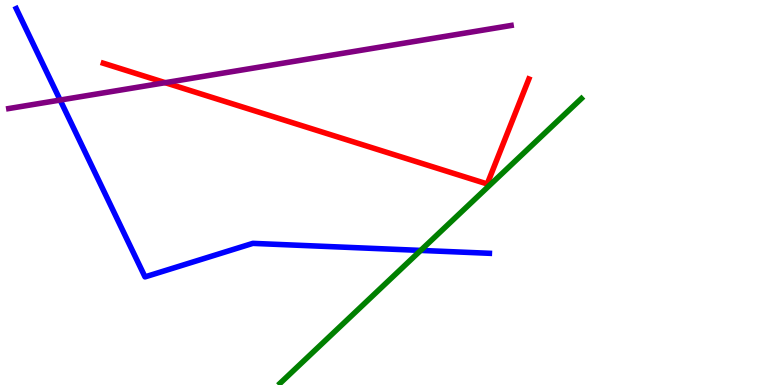[{'lines': ['blue', 'red'], 'intersections': []}, {'lines': ['green', 'red'], 'intersections': []}, {'lines': ['purple', 'red'], 'intersections': [{'x': 2.13, 'y': 7.85}]}, {'lines': ['blue', 'green'], 'intersections': [{'x': 5.43, 'y': 3.5}]}, {'lines': ['blue', 'purple'], 'intersections': [{'x': 0.776, 'y': 7.4}]}, {'lines': ['green', 'purple'], 'intersections': []}]